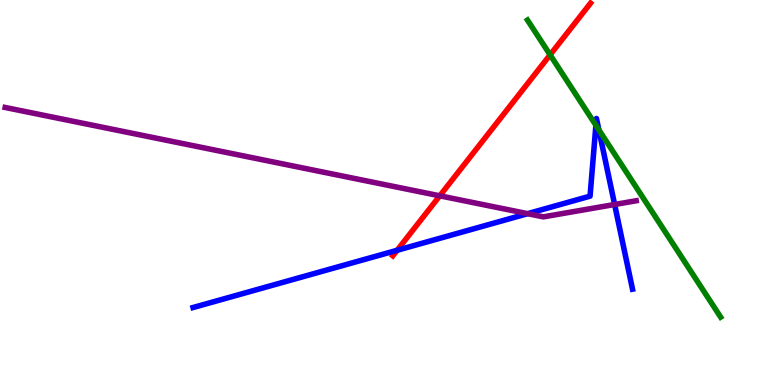[{'lines': ['blue', 'red'], 'intersections': [{'x': 5.12, 'y': 3.5}]}, {'lines': ['green', 'red'], 'intersections': [{'x': 7.1, 'y': 8.58}]}, {'lines': ['purple', 'red'], 'intersections': [{'x': 5.67, 'y': 4.91}]}, {'lines': ['blue', 'green'], 'intersections': [{'x': 7.69, 'y': 6.75}, {'x': 7.73, 'y': 6.63}]}, {'lines': ['blue', 'purple'], 'intersections': [{'x': 6.81, 'y': 4.45}, {'x': 7.93, 'y': 4.69}]}, {'lines': ['green', 'purple'], 'intersections': []}]